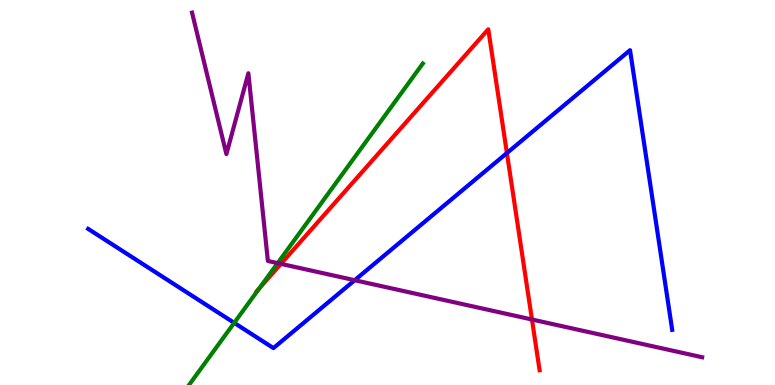[{'lines': ['blue', 'red'], 'intersections': [{'x': 6.54, 'y': 6.02}]}, {'lines': ['green', 'red'], 'intersections': [{'x': 3.35, 'y': 2.51}]}, {'lines': ['purple', 'red'], 'intersections': [{'x': 3.63, 'y': 3.15}, {'x': 6.86, 'y': 1.7}]}, {'lines': ['blue', 'green'], 'intersections': [{'x': 3.02, 'y': 1.61}]}, {'lines': ['blue', 'purple'], 'intersections': [{'x': 4.58, 'y': 2.72}]}, {'lines': ['green', 'purple'], 'intersections': [{'x': 3.58, 'y': 3.17}]}]